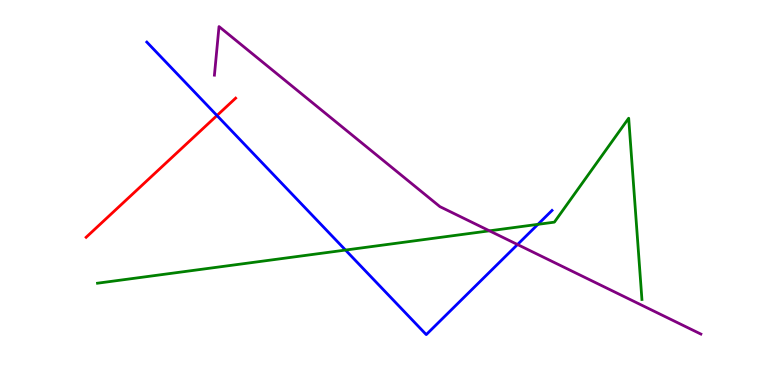[{'lines': ['blue', 'red'], 'intersections': [{'x': 2.8, 'y': 7.0}]}, {'lines': ['green', 'red'], 'intersections': []}, {'lines': ['purple', 'red'], 'intersections': []}, {'lines': ['blue', 'green'], 'intersections': [{'x': 4.46, 'y': 3.5}, {'x': 6.94, 'y': 4.17}]}, {'lines': ['blue', 'purple'], 'intersections': [{'x': 6.68, 'y': 3.65}]}, {'lines': ['green', 'purple'], 'intersections': [{'x': 6.32, 'y': 4.0}]}]